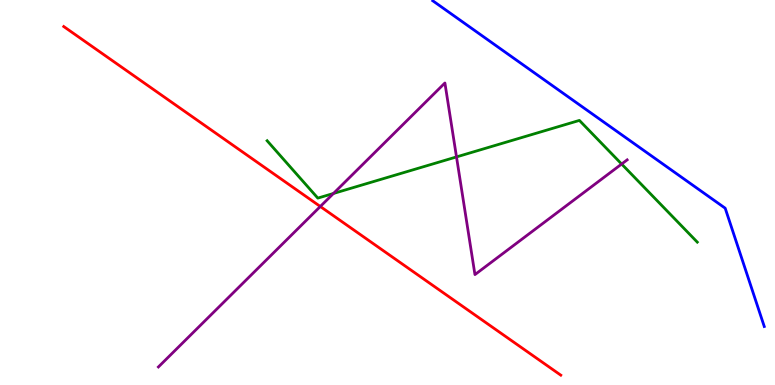[{'lines': ['blue', 'red'], 'intersections': []}, {'lines': ['green', 'red'], 'intersections': []}, {'lines': ['purple', 'red'], 'intersections': [{'x': 4.13, 'y': 4.64}]}, {'lines': ['blue', 'green'], 'intersections': []}, {'lines': ['blue', 'purple'], 'intersections': []}, {'lines': ['green', 'purple'], 'intersections': [{'x': 4.3, 'y': 4.97}, {'x': 5.89, 'y': 5.92}, {'x': 8.02, 'y': 5.74}]}]